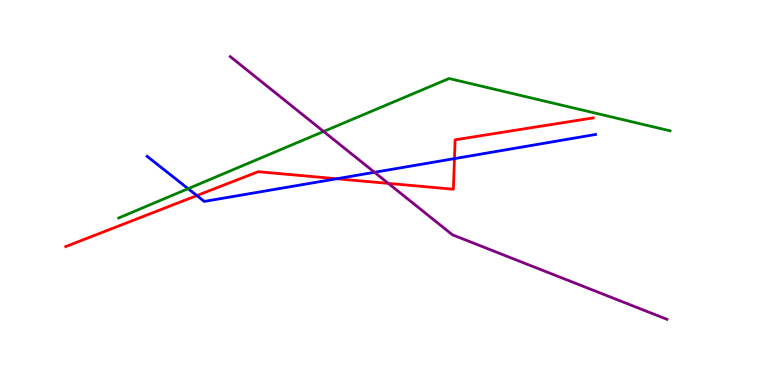[{'lines': ['blue', 'red'], 'intersections': [{'x': 2.54, 'y': 4.92}, {'x': 4.34, 'y': 5.36}, {'x': 5.86, 'y': 5.88}]}, {'lines': ['green', 'red'], 'intersections': []}, {'lines': ['purple', 'red'], 'intersections': [{'x': 5.01, 'y': 5.24}]}, {'lines': ['blue', 'green'], 'intersections': [{'x': 2.43, 'y': 5.1}]}, {'lines': ['blue', 'purple'], 'intersections': [{'x': 4.83, 'y': 5.52}]}, {'lines': ['green', 'purple'], 'intersections': [{'x': 4.18, 'y': 6.58}]}]